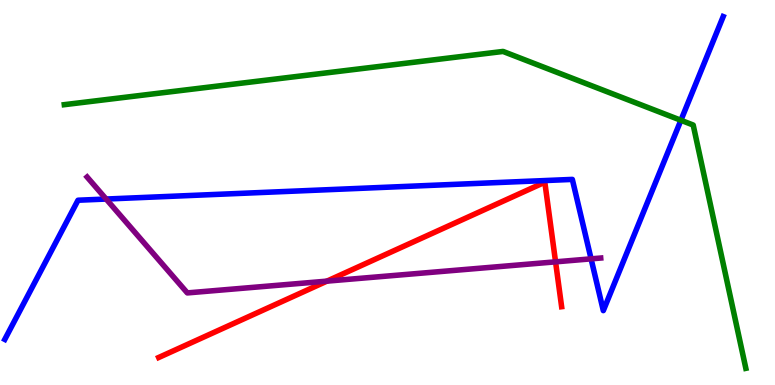[{'lines': ['blue', 'red'], 'intersections': []}, {'lines': ['green', 'red'], 'intersections': []}, {'lines': ['purple', 'red'], 'intersections': [{'x': 4.22, 'y': 2.7}, {'x': 7.17, 'y': 3.2}]}, {'lines': ['blue', 'green'], 'intersections': [{'x': 8.79, 'y': 6.88}]}, {'lines': ['blue', 'purple'], 'intersections': [{'x': 1.37, 'y': 4.83}, {'x': 7.63, 'y': 3.28}]}, {'lines': ['green', 'purple'], 'intersections': []}]